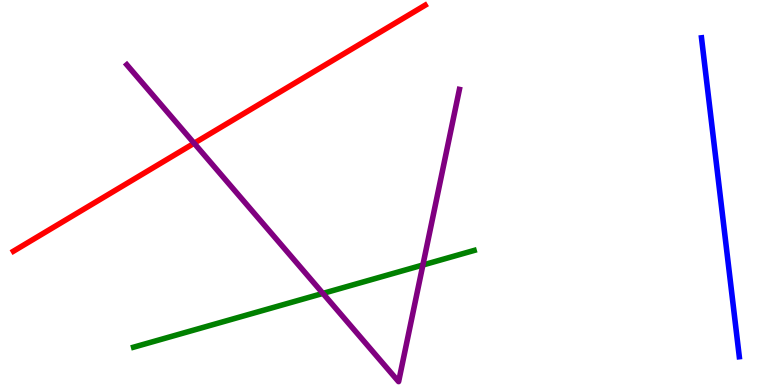[{'lines': ['blue', 'red'], 'intersections': []}, {'lines': ['green', 'red'], 'intersections': []}, {'lines': ['purple', 'red'], 'intersections': [{'x': 2.5, 'y': 6.28}]}, {'lines': ['blue', 'green'], 'intersections': []}, {'lines': ['blue', 'purple'], 'intersections': []}, {'lines': ['green', 'purple'], 'intersections': [{'x': 4.17, 'y': 2.38}, {'x': 5.46, 'y': 3.12}]}]